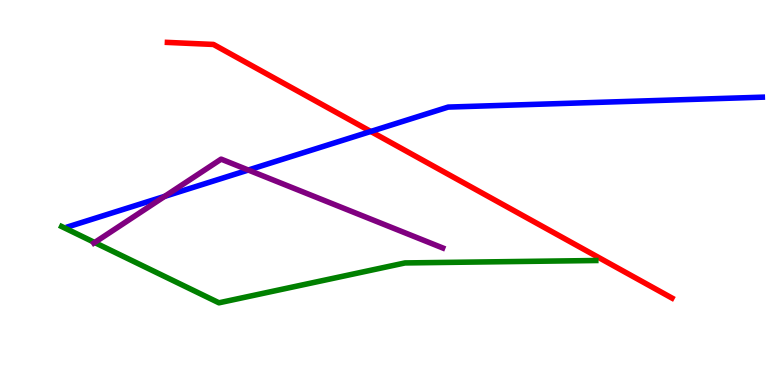[{'lines': ['blue', 'red'], 'intersections': [{'x': 4.78, 'y': 6.59}]}, {'lines': ['green', 'red'], 'intersections': []}, {'lines': ['purple', 'red'], 'intersections': []}, {'lines': ['blue', 'green'], 'intersections': []}, {'lines': ['blue', 'purple'], 'intersections': [{'x': 2.12, 'y': 4.9}, {'x': 3.2, 'y': 5.58}]}, {'lines': ['green', 'purple'], 'intersections': [{'x': 1.22, 'y': 3.7}]}]